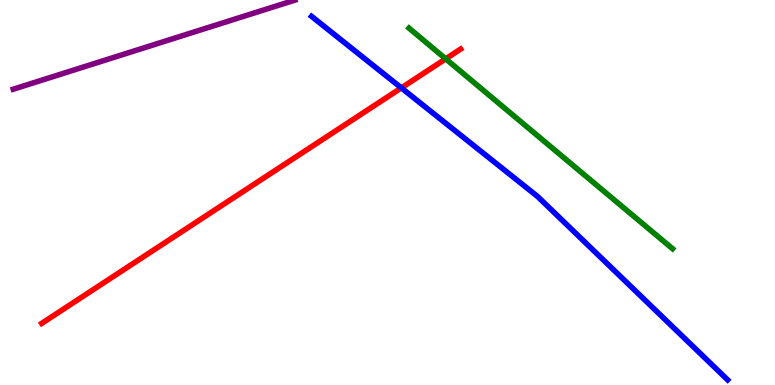[{'lines': ['blue', 'red'], 'intersections': [{'x': 5.18, 'y': 7.72}]}, {'lines': ['green', 'red'], 'intersections': [{'x': 5.75, 'y': 8.47}]}, {'lines': ['purple', 'red'], 'intersections': []}, {'lines': ['blue', 'green'], 'intersections': []}, {'lines': ['blue', 'purple'], 'intersections': []}, {'lines': ['green', 'purple'], 'intersections': []}]